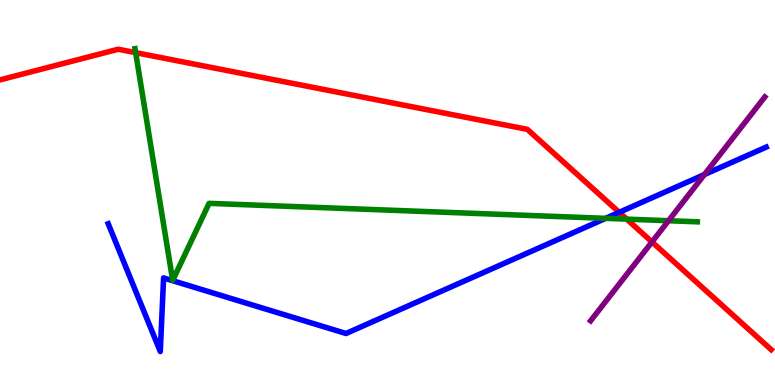[{'lines': ['blue', 'red'], 'intersections': [{'x': 7.99, 'y': 4.48}]}, {'lines': ['green', 'red'], 'intersections': [{'x': 1.75, 'y': 8.63}, {'x': 8.09, 'y': 4.31}]}, {'lines': ['purple', 'red'], 'intersections': [{'x': 8.41, 'y': 3.72}]}, {'lines': ['blue', 'green'], 'intersections': [{'x': 7.81, 'y': 4.33}]}, {'lines': ['blue', 'purple'], 'intersections': [{'x': 9.09, 'y': 5.47}]}, {'lines': ['green', 'purple'], 'intersections': [{'x': 8.63, 'y': 4.27}]}]